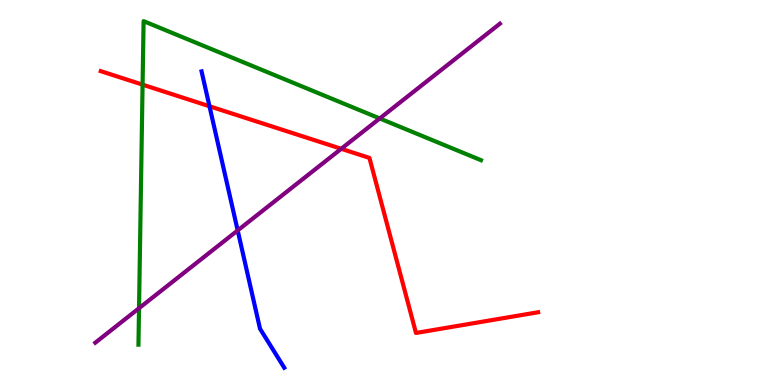[{'lines': ['blue', 'red'], 'intersections': [{'x': 2.7, 'y': 7.24}]}, {'lines': ['green', 'red'], 'intersections': [{'x': 1.84, 'y': 7.8}]}, {'lines': ['purple', 'red'], 'intersections': [{'x': 4.4, 'y': 6.14}]}, {'lines': ['blue', 'green'], 'intersections': []}, {'lines': ['blue', 'purple'], 'intersections': [{'x': 3.07, 'y': 4.01}]}, {'lines': ['green', 'purple'], 'intersections': [{'x': 1.79, 'y': 1.99}, {'x': 4.9, 'y': 6.92}]}]